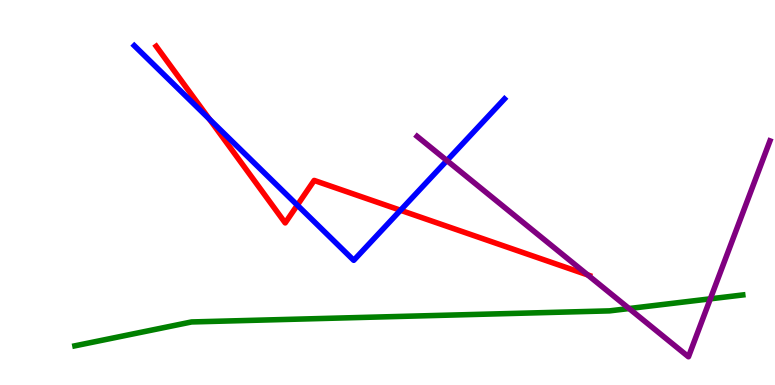[{'lines': ['blue', 'red'], 'intersections': [{'x': 2.7, 'y': 6.9}, {'x': 3.84, 'y': 4.67}, {'x': 5.17, 'y': 4.54}]}, {'lines': ['green', 'red'], 'intersections': []}, {'lines': ['purple', 'red'], 'intersections': [{'x': 7.58, 'y': 2.86}]}, {'lines': ['blue', 'green'], 'intersections': []}, {'lines': ['blue', 'purple'], 'intersections': [{'x': 5.77, 'y': 5.83}]}, {'lines': ['green', 'purple'], 'intersections': [{'x': 8.12, 'y': 1.99}, {'x': 9.17, 'y': 2.24}]}]